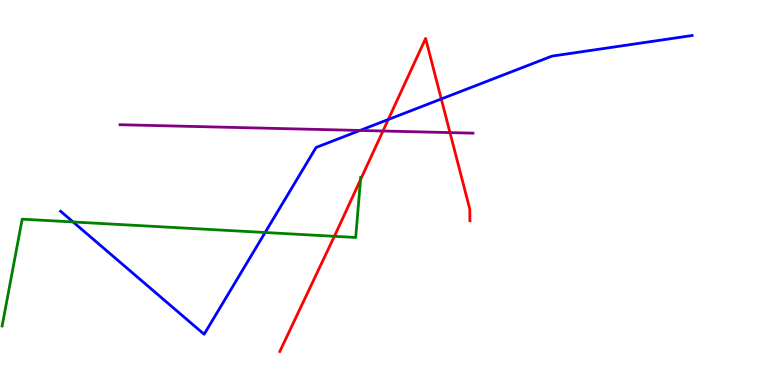[{'lines': ['blue', 'red'], 'intersections': [{'x': 5.01, 'y': 6.9}, {'x': 5.69, 'y': 7.43}]}, {'lines': ['green', 'red'], 'intersections': [{'x': 4.31, 'y': 3.86}, {'x': 4.65, 'y': 5.33}]}, {'lines': ['purple', 'red'], 'intersections': [{'x': 4.94, 'y': 6.6}, {'x': 5.81, 'y': 6.56}]}, {'lines': ['blue', 'green'], 'intersections': [{'x': 0.943, 'y': 4.23}, {'x': 3.42, 'y': 3.96}]}, {'lines': ['blue', 'purple'], 'intersections': [{'x': 4.64, 'y': 6.61}]}, {'lines': ['green', 'purple'], 'intersections': []}]